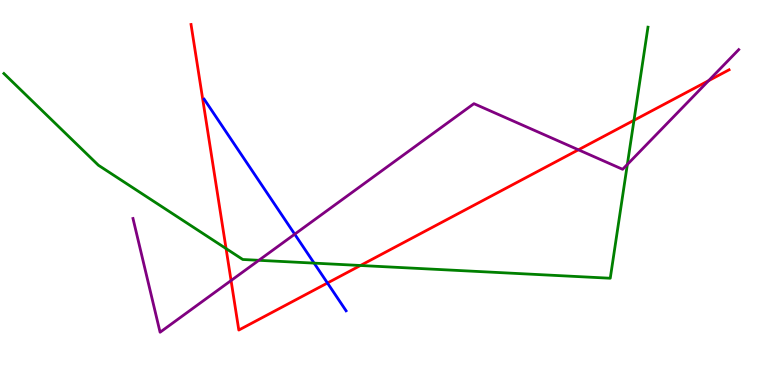[{'lines': ['blue', 'red'], 'intersections': [{'x': 4.23, 'y': 2.65}]}, {'lines': ['green', 'red'], 'intersections': [{'x': 2.92, 'y': 3.54}, {'x': 4.65, 'y': 3.1}, {'x': 8.18, 'y': 6.88}]}, {'lines': ['purple', 'red'], 'intersections': [{'x': 2.98, 'y': 2.71}, {'x': 7.46, 'y': 6.11}, {'x': 9.14, 'y': 7.9}]}, {'lines': ['blue', 'green'], 'intersections': [{'x': 4.05, 'y': 3.17}]}, {'lines': ['blue', 'purple'], 'intersections': [{'x': 3.8, 'y': 3.92}]}, {'lines': ['green', 'purple'], 'intersections': [{'x': 3.34, 'y': 3.24}, {'x': 8.09, 'y': 5.73}]}]